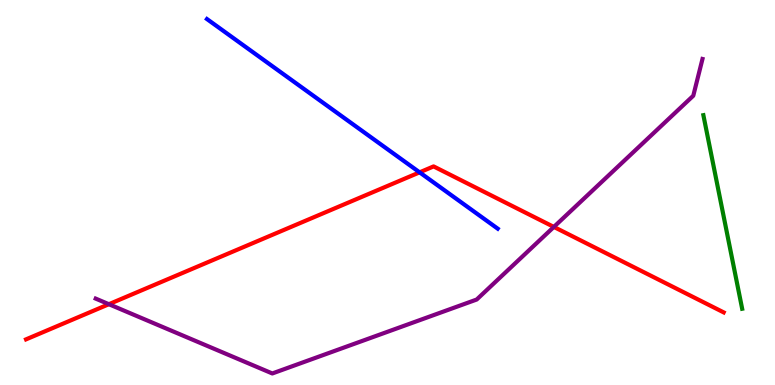[{'lines': ['blue', 'red'], 'intersections': [{'x': 5.41, 'y': 5.52}]}, {'lines': ['green', 'red'], 'intersections': []}, {'lines': ['purple', 'red'], 'intersections': [{'x': 1.4, 'y': 2.1}, {'x': 7.15, 'y': 4.11}]}, {'lines': ['blue', 'green'], 'intersections': []}, {'lines': ['blue', 'purple'], 'intersections': []}, {'lines': ['green', 'purple'], 'intersections': []}]